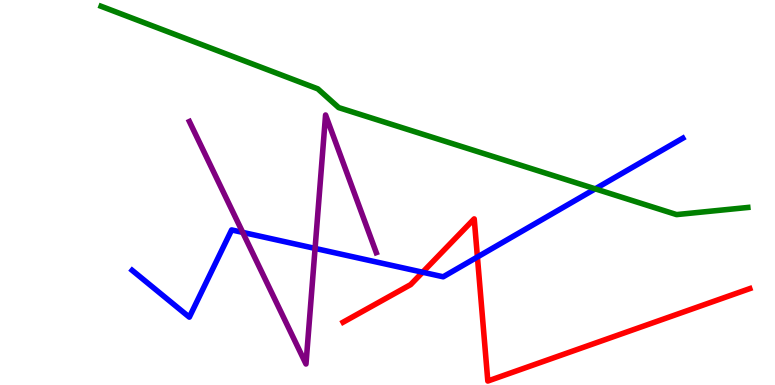[{'lines': ['blue', 'red'], 'intersections': [{'x': 5.45, 'y': 2.93}, {'x': 6.16, 'y': 3.32}]}, {'lines': ['green', 'red'], 'intersections': []}, {'lines': ['purple', 'red'], 'intersections': []}, {'lines': ['blue', 'green'], 'intersections': [{'x': 7.68, 'y': 5.09}]}, {'lines': ['blue', 'purple'], 'intersections': [{'x': 3.13, 'y': 3.96}, {'x': 4.07, 'y': 3.55}]}, {'lines': ['green', 'purple'], 'intersections': []}]